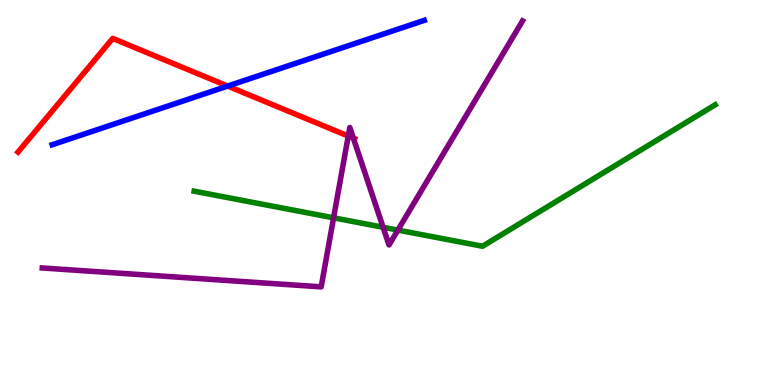[{'lines': ['blue', 'red'], 'intersections': [{'x': 2.94, 'y': 7.76}]}, {'lines': ['green', 'red'], 'intersections': []}, {'lines': ['purple', 'red'], 'intersections': [{'x': 4.49, 'y': 6.47}, {'x': 4.56, 'y': 6.41}]}, {'lines': ['blue', 'green'], 'intersections': []}, {'lines': ['blue', 'purple'], 'intersections': []}, {'lines': ['green', 'purple'], 'intersections': [{'x': 4.3, 'y': 4.34}, {'x': 4.94, 'y': 4.1}, {'x': 5.13, 'y': 4.02}]}]